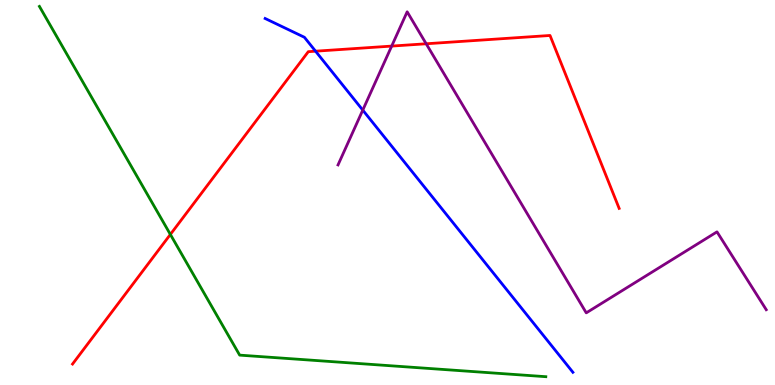[{'lines': ['blue', 'red'], 'intersections': [{'x': 4.07, 'y': 8.67}]}, {'lines': ['green', 'red'], 'intersections': [{'x': 2.2, 'y': 3.91}]}, {'lines': ['purple', 'red'], 'intersections': [{'x': 5.05, 'y': 8.8}, {'x': 5.5, 'y': 8.86}]}, {'lines': ['blue', 'green'], 'intersections': []}, {'lines': ['blue', 'purple'], 'intersections': [{'x': 4.68, 'y': 7.14}]}, {'lines': ['green', 'purple'], 'intersections': []}]